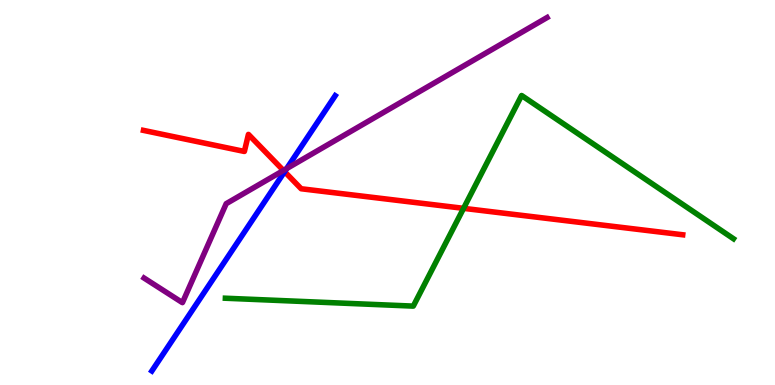[{'lines': ['blue', 'red'], 'intersections': [{'x': 3.67, 'y': 5.54}]}, {'lines': ['green', 'red'], 'intersections': [{'x': 5.98, 'y': 4.59}]}, {'lines': ['purple', 'red'], 'intersections': [{'x': 3.66, 'y': 5.57}]}, {'lines': ['blue', 'green'], 'intersections': []}, {'lines': ['blue', 'purple'], 'intersections': [{'x': 3.7, 'y': 5.62}]}, {'lines': ['green', 'purple'], 'intersections': []}]